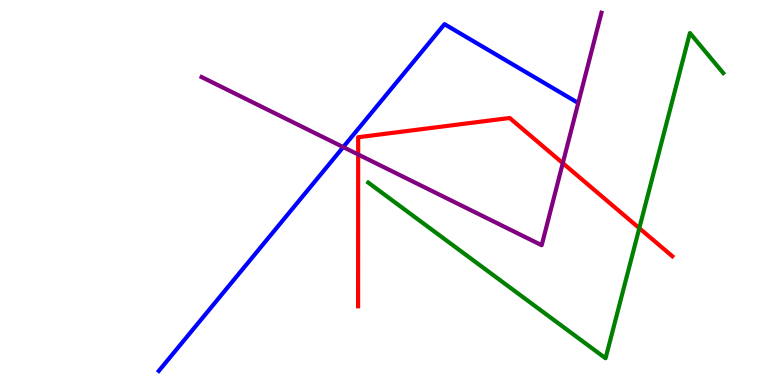[{'lines': ['blue', 'red'], 'intersections': []}, {'lines': ['green', 'red'], 'intersections': [{'x': 8.25, 'y': 4.07}]}, {'lines': ['purple', 'red'], 'intersections': [{'x': 4.62, 'y': 5.99}, {'x': 7.26, 'y': 5.76}]}, {'lines': ['blue', 'green'], 'intersections': []}, {'lines': ['blue', 'purple'], 'intersections': [{'x': 4.43, 'y': 6.18}]}, {'lines': ['green', 'purple'], 'intersections': []}]